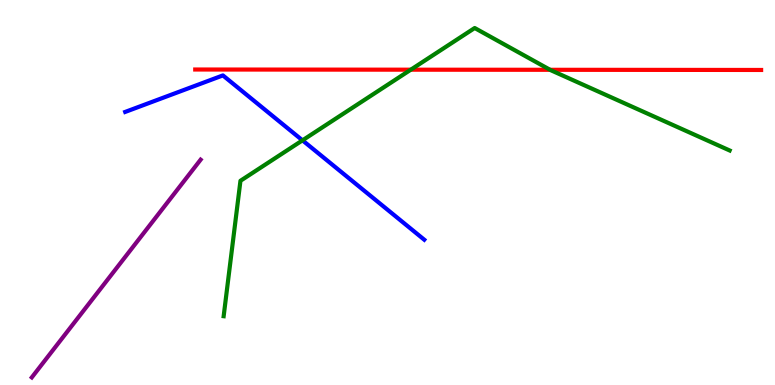[{'lines': ['blue', 'red'], 'intersections': []}, {'lines': ['green', 'red'], 'intersections': [{'x': 5.3, 'y': 8.19}, {'x': 7.1, 'y': 8.19}]}, {'lines': ['purple', 'red'], 'intersections': []}, {'lines': ['blue', 'green'], 'intersections': [{'x': 3.9, 'y': 6.35}]}, {'lines': ['blue', 'purple'], 'intersections': []}, {'lines': ['green', 'purple'], 'intersections': []}]